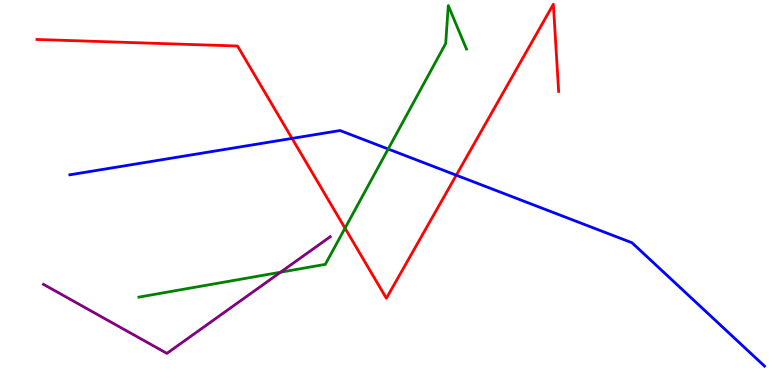[{'lines': ['blue', 'red'], 'intersections': [{'x': 3.77, 'y': 6.41}, {'x': 5.89, 'y': 5.45}]}, {'lines': ['green', 'red'], 'intersections': [{'x': 4.45, 'y': 4.07}]}, {'lines': ['purple', 'red'], 'intersections': []}, {'lines': ['blue', 'green'], 'intersections': [{'x': 5.01, 'y': 6.13}]}, {'lines': ['blue', 'purple'], 'intersections': []}, {'lines': ['green', 'purple'], 'intersections': [{'x': 3.62, 'y': 2.93}]}]